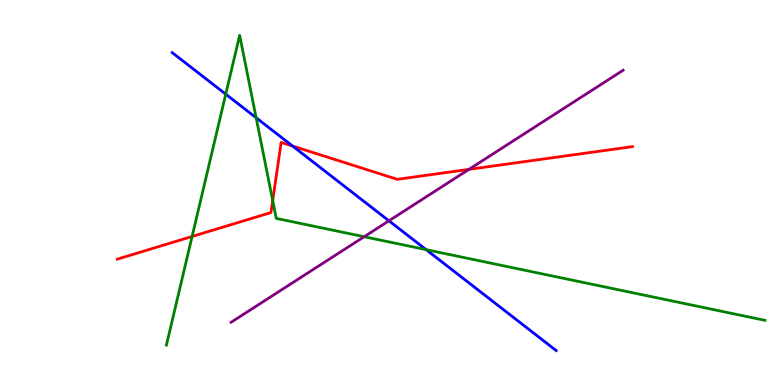[{'lines': ['blue', 'red'], 'intersections': [{'x': 3.78, 'y': 6.21}]}, {'lines': ['green', 'red'], 'intersections': [{'x': 2.48, 'y': 3.86}, {'x': 3.52, 'y': 4.79}]}, {'lines': ['purple', 'red'], 'intersections': [{'x': 6.05, 'y': 5.6}]}, {'lines': ['blue', 'green'], 'intersections': [{'x': 2.91, 'y': 7.55}, {'x': 3.31, 'y': 6.94}, {'x': 5.5, 'y': 3.52}]}, {'lines': ['blue', 'purple'], 'intersections': [{'x': 5.02, 'y': 4.26}]}, {'lines': ['green', 'purple'], 'intersections': [{'x': 4.7, 'y': 3.85}]}]